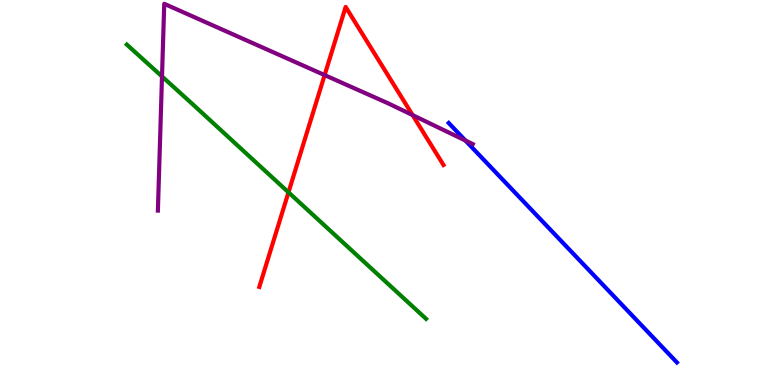[{'lines': ['blue', 'red'], 'intersections': []}, {'lines': ['green', 'red'], 'intersections': [{'x': 3.72, 'y': 5.0}]}, {'lines': ['purple', 'red'], 'intersections': [{'x': 4.19, 'y': 8.05}, {'x': 5.32, 'y': 7.01}]}, {'lines': ['blue', 'green'], 'intersections': []}, {'lines': ['blue', 'purple'], 'intersections': [{'x': 6.01, 'y': 6.35}]}, {'lines': ['green', 'purple'], 'intersections': [{'x': 2.09, 'y': 8.01}]}]